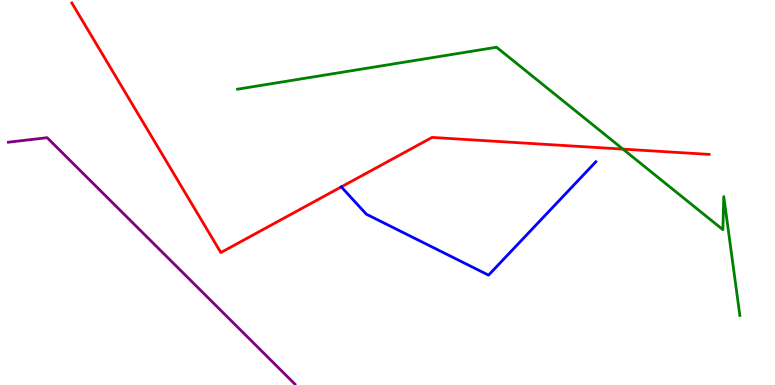[{'lines': ['blue', 'red'], 'intersections': [{'x': 4.4, 'y': 5.15}]}, {'lines': ['green', 'red'], 'intersections': [{'x': 8.04, 'y': 6.13}]}, {'lines': ['purple', 'red'], 'intersections': []}, {'lines': ['blue', 'green'], 'intersections': []}, {'lines': ['blue', 'purple'], 'intersections': []}, {'lines': ['green', 'purple'], 'intersections': []}]